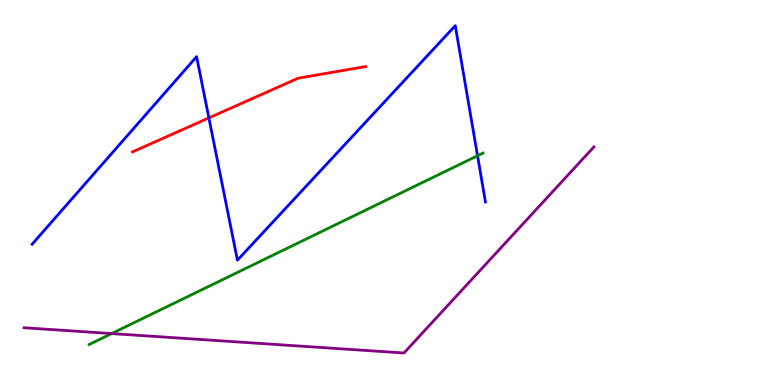[{'lines': ['blue', 'red'], 'intersections': [{'x': 2.7, 'y': 6.94}]}, {'lines': ['green', 'red'], 'intersections': []}, {'lines': ['purple', 'red'], 'intersections': []}, {'lines': ['blue', 'green'], 'intersections': [{'x': 6.16, 'y': 5.95}]}, {'lines': ['blue', 'purple'], 'intersections': []}, {'lines': ['green', 'purple'], 'intersections': [{'x': 1.44, 'y': 1.34}]}]